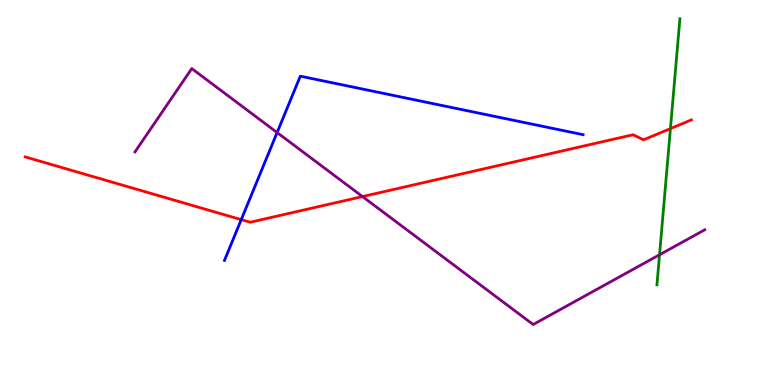[{'lines': ['blue', 'red'], 'intersections': [{'x': 3.11, 'y': 4.3}]}, {'lines': ['green', 'red'], 'intersections': [{'x': 8.65, 'y': 6.66}]}, {'lines': ['purple', 'red'], 'intersections': [{'x': 4.68, 'y': 4.89}]}, {'lines': ['blue', 'green'], 'intersections': []}, {'lines': ['blue', 'purple'], 'intersections': [{'x': 3.58, 'y': 6.56}]}, {'lines': ['green', 'purple'], 'intersections': [{'x': 8.51, 'y': 3.38}]}]